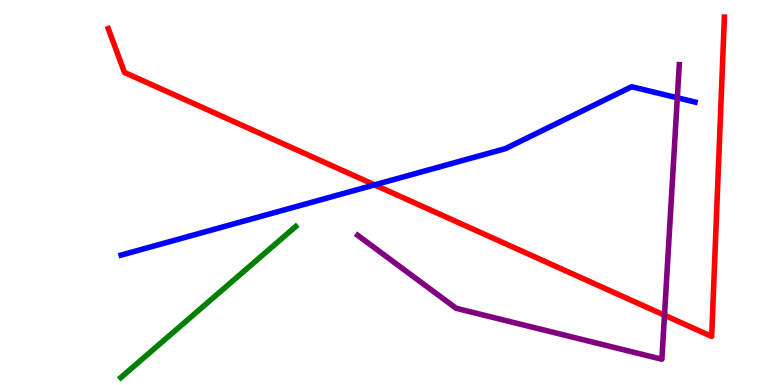[{'lines': ['blue', 'red'], 'intersections': [{'x': 4.83, 'y': 5.2}]}, {'lines': ['green', 'red'], 'intersections': []}, {'lines': ['purple', 'red'], 'intersections': [{'x': 8.57, 'y': 1.81}]}, {'lines': ['blue', 'green'], 'intersections': []}, {'lines': ['blue', 'purple'], 'intersections': [{'x': 8.74, 'y': 7.46}]}, {'lines': ['green', 'purple'], 'intersections': []}]